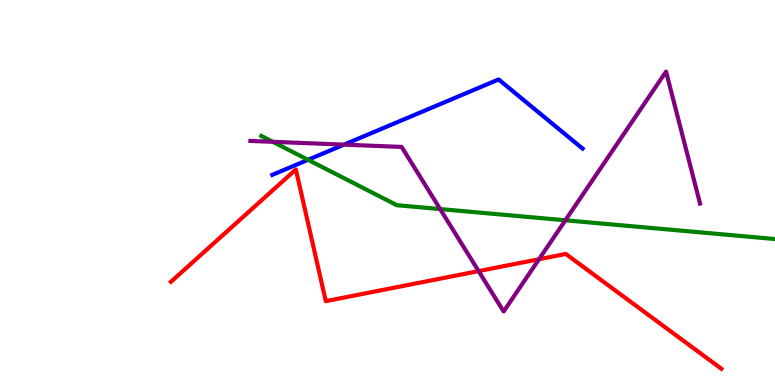[{'lines': ['blue', 'red'], 'intersections': []}, {'lines': ['green', 'red'], 'intersections': []}, {'lines': ['purple', 'red'], 'intersections': [{'x': 6.18, 'y': 2.96}, {'x': 6.96, 'y': 3.27}]}, {'lines': ['blue', 'green'], 'intersections': [{'x': 3.97, 'y': 5.85}]}, {'lines': ['blue', 'purple'], 'intersections': [{'x': 4.44, 'y': 6.24}]}, {'lines': ['green', 'purple'], 'intersections': [{'x': 3.52, 'y': 6.32}, {'x': 5.68, 'y': 4.57}, {'x': 7.3, 'y': 4.28}]}]